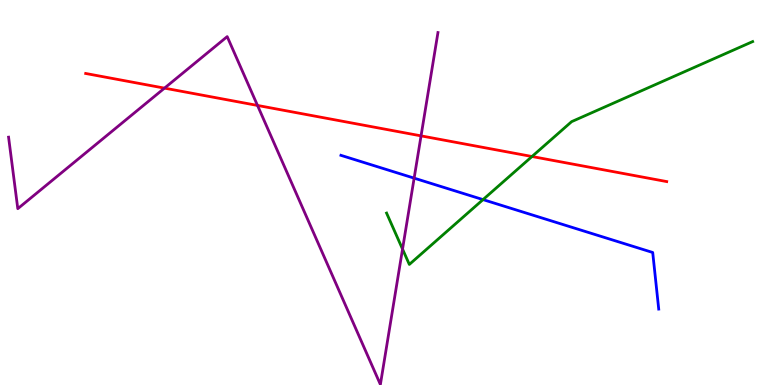[{'lines': ['blue', 'red'], 'intersections': []}, {'lines': ['green', 'red'], 'intersections': [{'x': 6.86, 'y': 5.93}]}, {'lines': ['purple', 'red'], 'intersections': [{'x': 2.12, 'y': 7.71}, {'x': 3.32, 'y': 7.26}, {'x': 5.43, 'y': 6.47}]}, {'lines': ['blue', 'green'], 'intersections': [{'x': 6.23, 'y': 4.82}]}, {'lines': ['blue', 'purple'], 'intersections': [{'x': 5.34, 'y': 5.37}]}, {'lines': ['green', 'purple'], 'intersections': [{'x': 5.19, 'y': 3.53}]}]